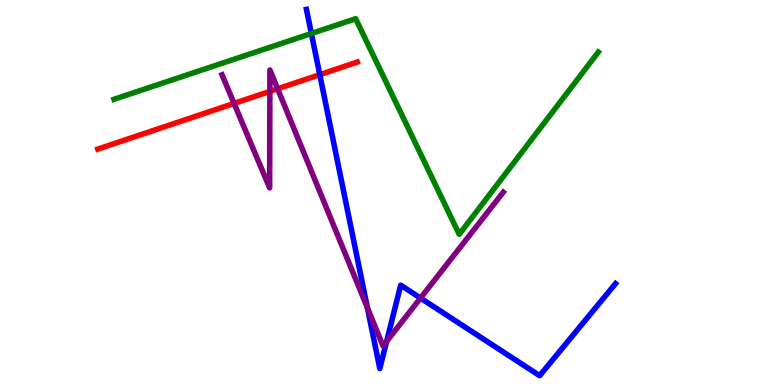[{'lines': ['blue', 'red'], 'intersections': [{'x': 4.13, 'y': 8.06}]}, {'lines': ['green', 'red'], 'intersections': []}, {'lines': ['purple', 'red'], 'intersections': [{'x': 3.02, 'y': 7.31}, {'x': 3.48, 'y': 7.63}, {'x': 3.58, 'y': 7.69}]}, {'lines': ['blue', 'green'], 'intersections': [{'x': 4.02, 'y': 9.13}]}, {'lines': ['blue', 'purple'], 'intersections': [{'x': 4.74, 'y': 2.01}, {'x': 4.99, 'y': 1.13}, {'x': 5.43, 'y': 2.26}]}, {'lines': ['green', 'purple'], 'intersections': []}]